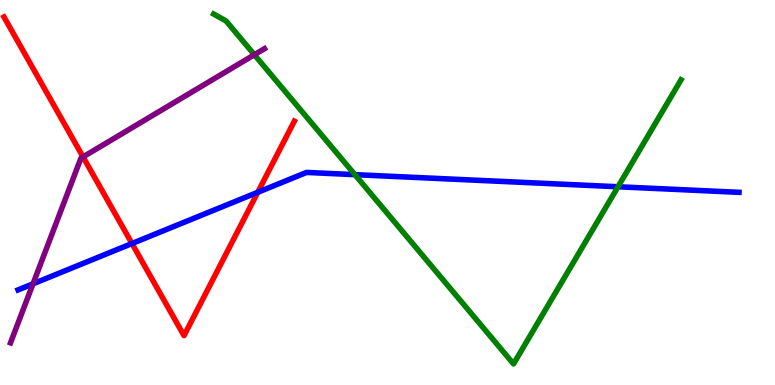[{'lines': ['blue', 'red'], 'intersections': [{'x': 1.7, 'y': 3.67}, {'x': 3.33, 'y': 5.01}]}, {'lines': ['green', 'red'], 'intersections': []}, {'lines': ['purple', 'red'], 'intersections': [{'x': 1.07, 'y': 5.92}]}, {'lines': ['blue', 'green'], 'intersections': [{'x': 4.58, 'y': 5.46}, {'x': 7.97, 'y': 5.15}]}, {'lines': ['blue', 'purple'], 'intersections': [{'x': 0.426, 'y': 2.63}]}, {'lines': ['green', 'purple'], 'intersections': [{'x': 3.28, 'y': 8.58}]}]